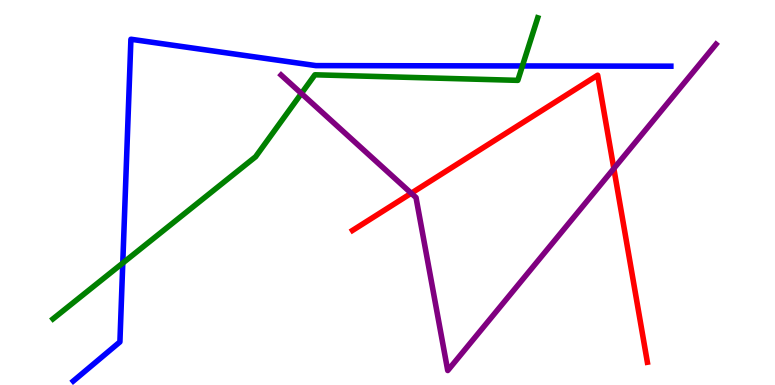[{'lines': ['blue', 'red'], 'intersections': []}, {'lines': ['green', 'red'], 'intersections': []}, {'lines': ['purple', 'red'], 'intersections': [{'x': 5.31, 'y': 4.98}, {'x': 7.92, 'y': 5.62}]}, {'lines': ['blue', 'green'], 'intersections': [{'x': 1.58, 'y': 3.17}, {'x': 6.74, 'y': 8.29}]}, {'lines': ['blue', 'purple'], 'intersections': []}, {'lines': ['green', 'purple'], 'intersections': [{'x': 3.89, 'y': 7.57}]}]